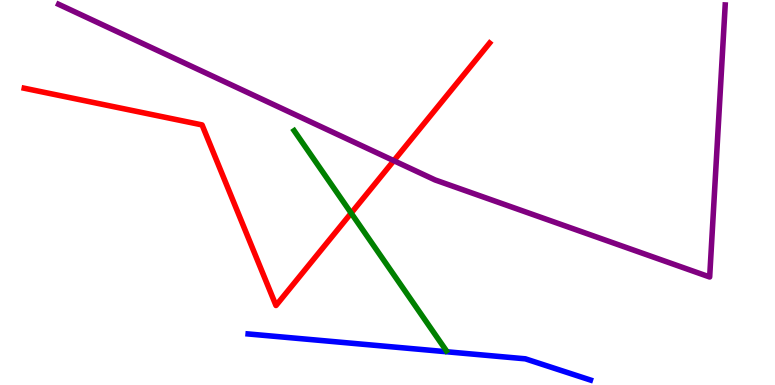[{'lines': ['blue', 'red'], 'intersections': []}, {'lines': ['green', 'red'], 'intersections': [{'x': 4.53, 'y': 4.46}]}, {'lines': ['purple', 'red'], 'intersections': [{'x': 5.08, 'y': 5.83}]}, {'lines': ['blue', 'green'], 'intersections': []}, {'lines': ['blue', 'purple'], 'intersections': []}, {'lines': ['green', 'purple'], 'intersections': []}]